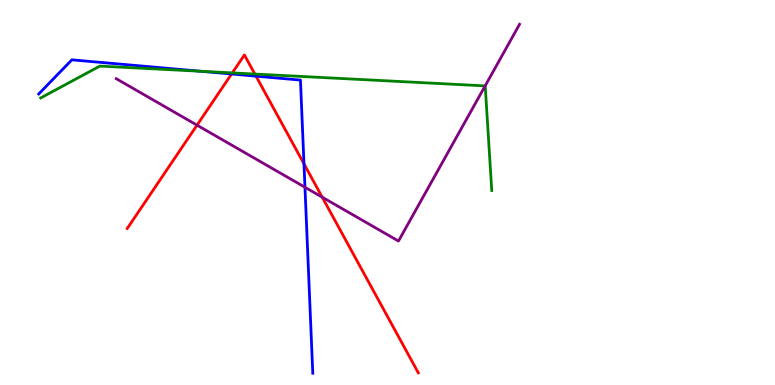[{'lines': ['blue', 'red'], 'intersections': [{'x': 2.99, 'y': 8.08}, {'x': 3.3, 'y': 8.02}, {'x': 3.92, 'y': 5.74}]}, {'lines': ['green', 'red'], 'intersections': [{'x': 3.0, 'y': 8.11}, {'x': 3.29, 'y': 8.08}]}, {'lines': ['purple', 'red'], 'intersections': [{'x': 2.54, 'y': 6.75}, {'x': 4.16, 'y': 4.88}]}, {'lines': ['blue', 'green'], 'intersections': [{'x': 2.59, 'y': 8.15}]}, {'lines': ['blue', 'purple'], 'intersections': [{'x': 3.94, 'y': 5.14}]}, {'lines': ['green', 'purple'], 'intersections': [{'x': 6.26, 'y': 7.77}]}]